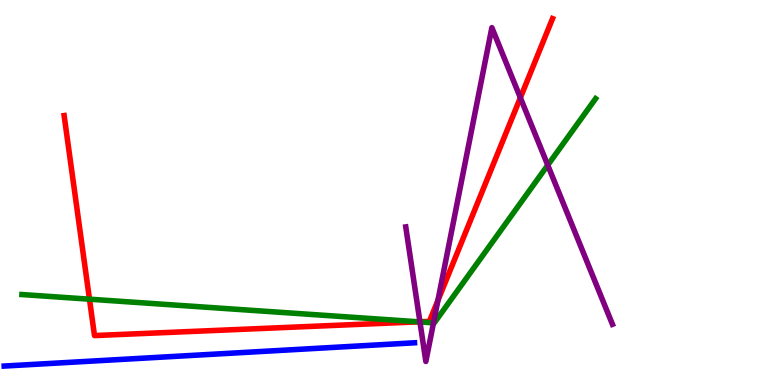[{'lines': ['blue', 'red'], 'intersections': []}, {'lines': ['green', 'red'], 'intersections': [{'x': 1.15, 'y': 2.23}, {'x': 5.4, 'y': 1.64}]}, {'lines': ['purple', 'red'], 'intersections': [{'x': 5.42, 'y': 1.64}, {'x': 5.65, 'y': 2.2}, {'x': 6.71, 'y': 7.46}]}, {'lines': ['blue', 'green'], 'intersections': []}, {'lines': ['blue', 'purple'], 'intersections': []}, {'lines': ['green', 'purple'], 'intersections': [{'x': 5.42, 'y': 1.64}, {'x': 5.59, 'y': 1.61}, {'x': 7.07, 'y': 5.71}]}]